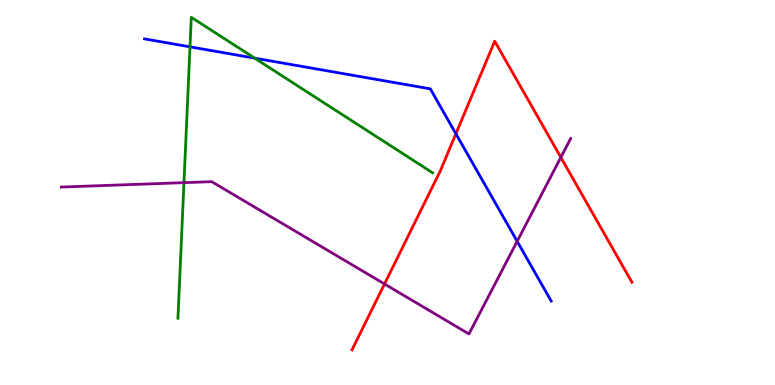[{'lines': ['blue', 'red'], 'intersections': [{'x': 5.88, 'y': 6.53}]}, {'lines': ['green', 'red'], 'intersections': []}, {'lines': ['purple', 'red'], 'intersections': [{'x': 4.96, 'y': 2.62}, {'x': 7.24, 'y': 5.91}]}, {'lines': ['blue', 'green'], 'intersections': [{'x': 2.45, 'y': 8.78}, {'x': 3.29, 'y': 8.49}]}, {'lines': ['blue', 'purple'], 'intersections': [{'x': 6.67, 'y': 3.73}]}, {'lines': ['green', 'purple'], 'intersections': [{'x': 2.37, 'y': 5.26}]}]